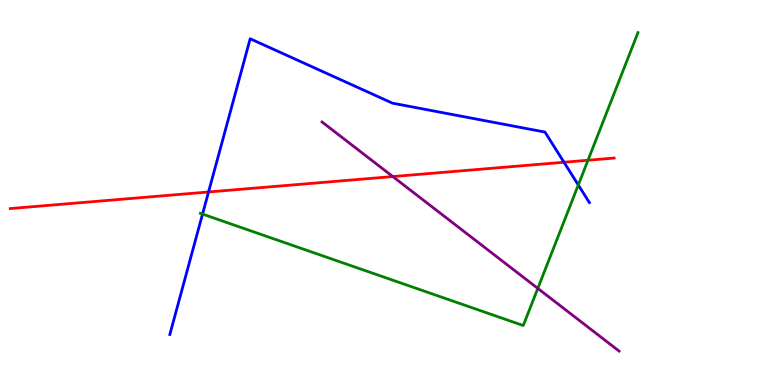[{'lines': ['blue', 'red'], 'intersections': [{'x': 2.69, 'y': 5.01}, {'x': 7.28, 'y': 5.79}]}, {'lines': ['green', 'red'], 'intersections': [{'x': 7.59, 'y': 5.84}]}, {'lines': ['purple', 'red'], 'intersections': [{'x': 5.07, 'y': 5.41}]}, {'lines': ['blue', 'green'], 'intersections': [{'x': 2.61, 'y': 4.44}, {'x': 7.46, 'y': 5.2}]}, {'lines': ['blue', 'purple'], 'intersections': []}, {'lines': ['green', 'purple'], 'intersections': [{'x': 6.94, 'y': 2.51}]}]